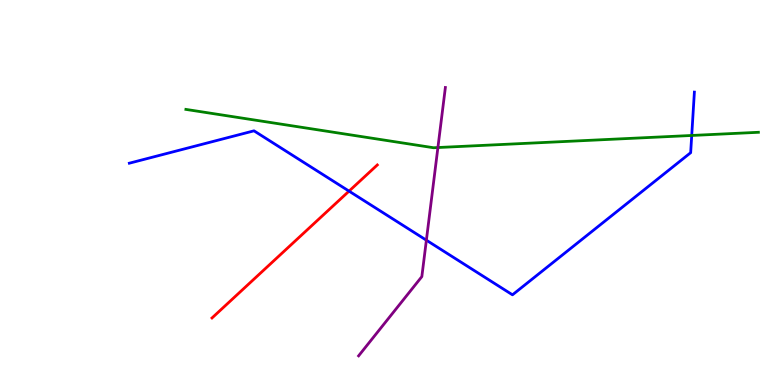[{'lines': ['blue', 'red'], 'intersections': [{'x': 4.5, 'y': 5.04}]}, {'lines': ['green', 'red'], 'intersections': []}, {'lines': ['purple', 'red'], 'intersections': []}, {'lines': ['blue', 'green'], 'intersections': [{'x': 8.93, 'y': 6.48}]}, {'lines': ['blue', 'purple'], 'intersections': [{'x': 5.5, 'y': 3.76}]}, {'lines': ['green', 'purple'], 'intersections': [{'x': 5.65, 'y': 6.17}]}]